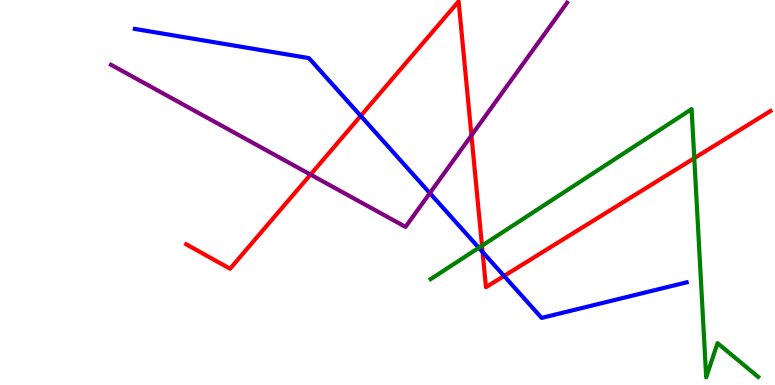[{'lines': ['blue', 'red'], 'intersections': [{'x': 4.65, 'y': 6.99}, {'x': 6.23, 'y': 3.46}, {'x': 6.5, 'y': 2.83}]}, {'lines': ['green', 'red'], 'intersections': [{'x': 6.22, 'y': 3.62}, {'x': 8.96, 'y': 5.89}]}, {'lines': ['purple', 'red'], 'intersections': [{'x': 4.01, 'y': 5.47}, {'x': 6.08, 'y': 6.48}]}, {'lines': ['blue', 'green'], 'intersections': [{'x': 6.18, 'y': 3.56}]}, {'lines': ['blue', 'purple'], 'intersections': [{'x': 5.55, 'y': 4.98}]}, {'lines': ['green', 'purple'], 'intersections': []}]